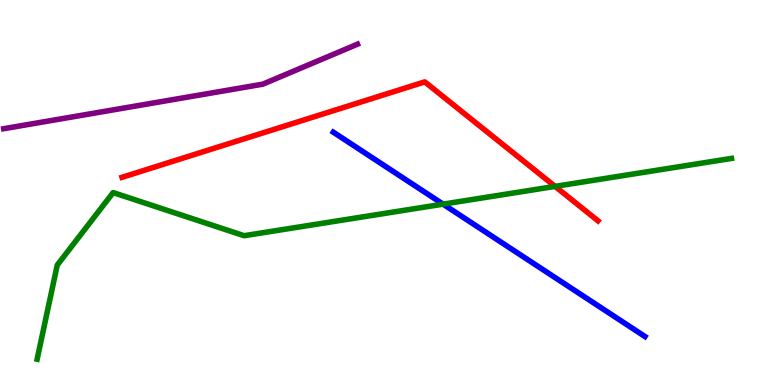[{'lines': ['blue', 'red'], 'intersections': []}, {'lines': ['green', 'red'], 'intersections': [{'x': 7.16, 'y': 5.16}]}, {'lines': ['purple', 'red'], 'intersections': []}, {'lines': ['blue', 'green'], 'intersections': [{'x': 5.72, 'y': 4.7}]}, {'lines': ['blue', 'purple'], 'intersections': []}, {'lines': ['green', 'purple'], 'intersections': []}]